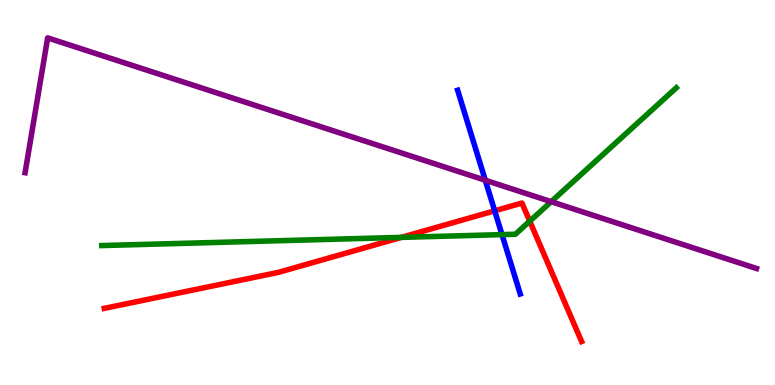[{'lines': ['blue', 'red'], 'intersections': [{'x': 6.38, 'y': 4.52}]}, {'lines': ['green', 'red'], 'intersections': [{'x': 5.18, 'y': 3.83}, {'x': 6.84, 'y': 4.26}]}, {'lines': ['purple', 'red'], 'intersections': []}, {'lines': ['blue', 'green'], 'intersections': [{'x': 6.48, 'y': 3.91}]}, {'lines': ['blue', 'purple'], 'intersections': [{'x': 6.26, 'y': 5.32}]}, {'lines': ['green', 'purple'], 'intersections': [{'x': 7.11, 'y': 4.76}]}]